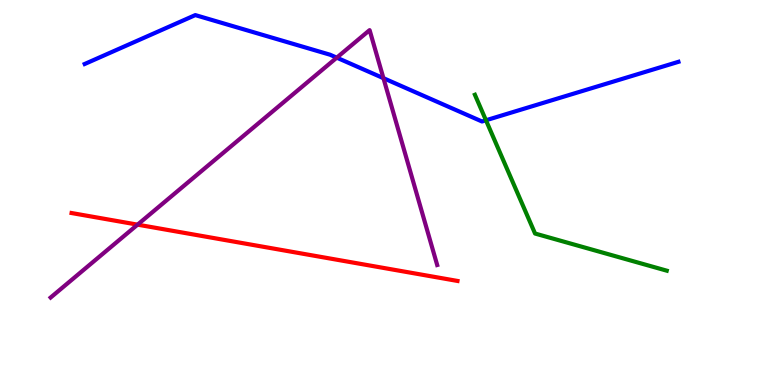[{'lines': ['blue', 'red'], 'intersections': []}, {'lines': ['green', 'red'], 'intersections': []}, {'lines': ['purple', 'red'], 'intersections': [{'x': 1.78, 'y': 4.17}]}, {'lines': ['blue', 'green'], 'intersections': [{'x': 6.27, 'y': 6.88}]}, {'lines': ['blue', 'purple'], 'intersections': [{'x': 4.35, 'y': 8.5}, {'x': 4.95, 'y': 7.97}]}, {'lines': ['green', 'purple'], 'intersections': []}]